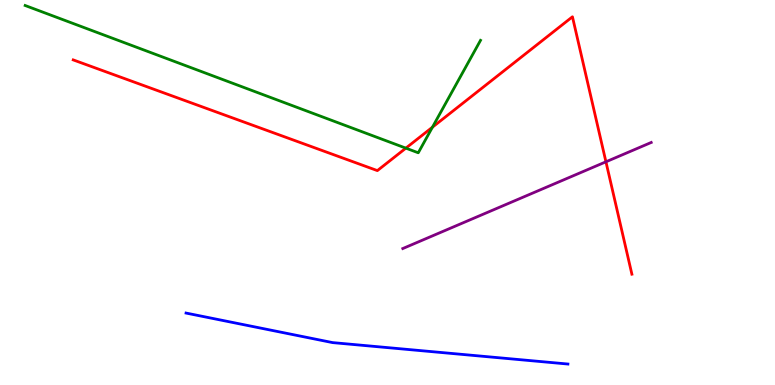[{'lines': ['blue', 'red'], 'intersections': []}, {'lines': ['green', 'red'], 'intersections': [{'x': 5.24, 'y': 6.15}, {'x': 5.58, 'y': 6.7}]}, {'lines': ['purple', 'red'], 'intersections': [{'x': 7.82, 'y': 5.8}]}, {'lines': ['blue', 'green'], 'intersections': []}, {'lines': ['blue', 'purple'], 'intersections': []}, {'lines': ['green', 'purple'], 'intersections': []}]